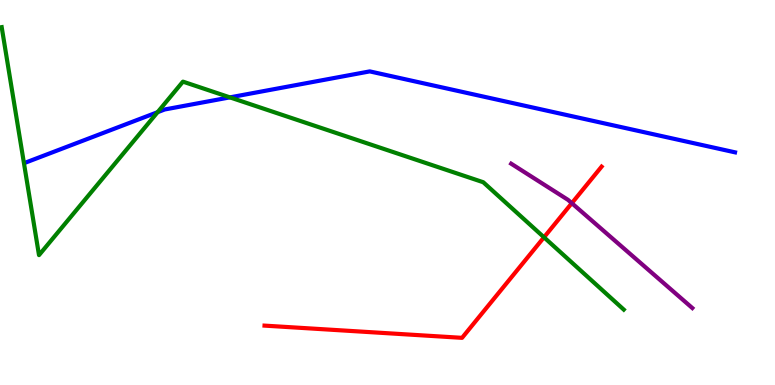[{'lines': ['blue', 'red'], 'intersections': []}, {'lines': ['green', 'red'], 'intersections': [{'x': 7.02, 'y': 3.84}]}, {'lines': ['purple', 'red'], 'intersections': [{'x': 7.38, 'y': 4.72}]}, {'lines': ['blue', 'green'], 'intersections': [{'x': 2.03, 'y': 7.09}, {'x': 2.97, 'y': 7.47}]}, {'lines': ['blue', 'purple'], 'intersections': []}, {'lines': ['green', 'purple'], 'intersections': []}]